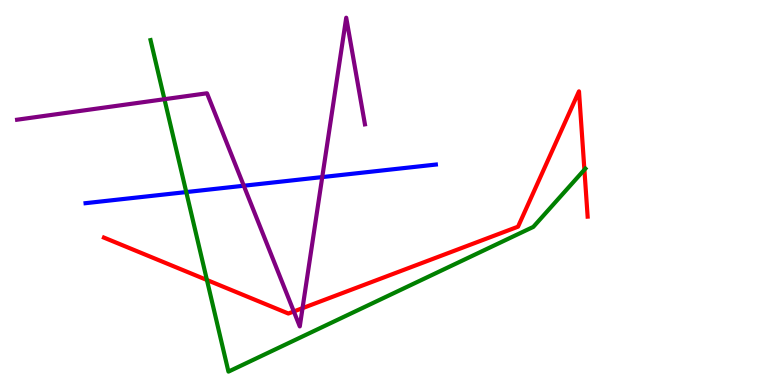[{'lines': ['blue', 'red'], 'intersections': []}, {'lines': ['green', 'red'], 'intersections': [{'x': 2.67, 'y': 2.73}, {'x': 7.54, 'y': 5.59}]}, {'lines': ['purple', 'red'], 'intersections': [{'x': 3.79, 'y': 1.91}, {'x': 3.9, 'y': 2.0}]}, {'lines': ['blue', 'green'], 'intersections': [{'x': 2.4, 'y': 5.01}]}, {'lines': ['blue', 'purple'], 'intersections': [{'x': 3.15, 'y': 5.18}, {'x': 4.16, 'y': 5.4}]}, {'lines': ['green', 'purple'], 'intersections': [{'x': 2.12, 'y': 7.42}]}]